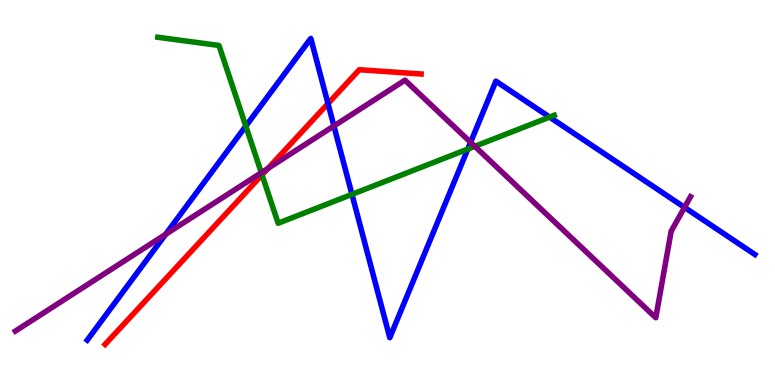[{'lines': ['blue', 'red'], 'intersections': [{'x': 4.23, 'y': 7.31}]}, {'lines': ['green', 'red'], 'intersections': [{'x': 3.38, 'y': 5.46}]}, {'lines': ['purple', 'red'], 'intersections': [{'x': 3.46, 'y': 5.63}]}, {'lines': ['blue', 'green'], 'intersections': [{'x': 3.17, 'y': 6.72}, {'x': 4.54, 'y': 4.95}, {'x': 6.04, 'y': 6.13}, {'x': 7.09, 'y': 6.96}]}, {'lines': ['blue', 'purple'], 'intersections': [{'x': 2.14, 'y': 3.91}, {'x': 4.31, 'y': 6.73}, {'x': 6.07, 'y': 6.3}, {'x': 8.83, 'y': 4.61}]}, {'lines': ['green', 'purple'], 'intersections': [{'x': 3.37, 'y': 5.51}, {'x': 6.13, 'y': 6.2}]}]